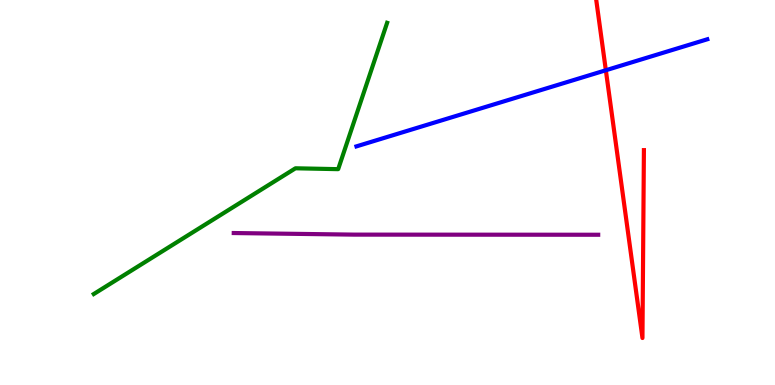[{'lines': ['blue', 'red'], 'intersections': [{'x': 7.82, 'y': 8.18}]}, {'lines': ['green', 'red'], 'intersections': []}, {'lines': ['purple', 'red'], 'intersections': []}, {'lines': ['blue', 'green'], 'intersections': []}, {'lines': ['blue', 'purple'], 'intersections': []}, {'lines': ['green', 'purple'], 'intersections': []}]